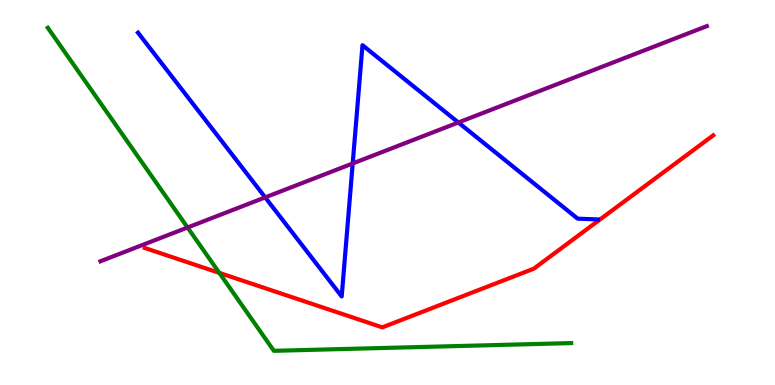[{'lines': ['blue', 'red'], 'intersections': []}, {'lines': ['green', 'red'], 'intersections': [{'x': 2.83, 'y': 2.91}]}, {'lines': ['purple', 'red'], 'intersections': []}, {'lines': ['blue', 'green'], 'intersections': []}, {'lines': ['blue', 'purple'], 'intersections': [{'x': 3.42, 'y': 4.87}, {'x': 4.55, 'y': 5.75}, {'x': 5.91, 'y': 6.82}]}, {'lines': ['green', 'purple'], 'intersections': [{'x': 2.42, 'y': 4.09}]}]